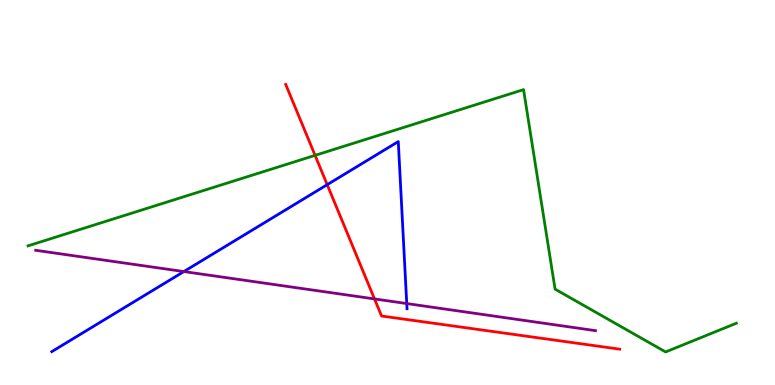[{'lines': ['blue', 'red'], 'intersections': [{'x': 4.22, 'y': 5.2}]}, {'lines': ['green', 'red'], 'intersections': [{'x': 4.07, 'y': 5.96}]}, {'lines': ['purple', 'red'], 'intersections': [{'x': 4.83, 'y': 2.24}]}, {'lines': ['blue', 'green'], 'intersections': []}, {'lines': ['blue', 'purple'], 'intersections': [{'x': 2.37, 'y': 2.95}, {'x': 5.25, 'y': 2.12}]}, {'lines': ['green', 'purple'], 'intersections': []}]